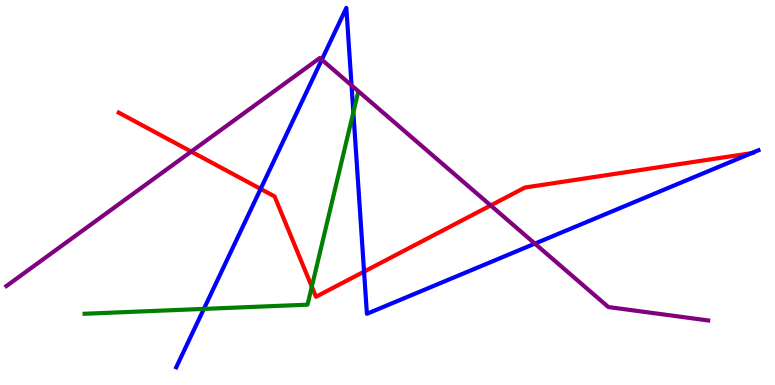[{'lines': ['blue', 'red'], 'intersections': [{'x': 3.36, 'y': 5.09}, {'x': 4.7, 'y': 2.94}, {'x': 9.7, 'y': 6.02}]}, {'lines': ['green', 'red'], 'intersections': [{'x': 4.02, 'y': 2.55}]}, {'lines': ['purple', 'red'], 'intersections': [{'x': 2.47, 'y': 6.06}, {'x': 6.33, 'y': 4.66}]}, {'lines': ['blue', 'green'], 'intersections': [{'x': 2.63, 'y': 1.98}, {'x': 4.56, 'y': 7.08}]}, {'lines': ['blue', 'purple'], 'intersections': [{'x': 4.15, 'y': 8.45}, {'x': 4.54, 'y': 7.78}, {'x': 6.9, 'y': 3.67}]}, {'lines': ['green', 'purple'], 'intersections': []}]